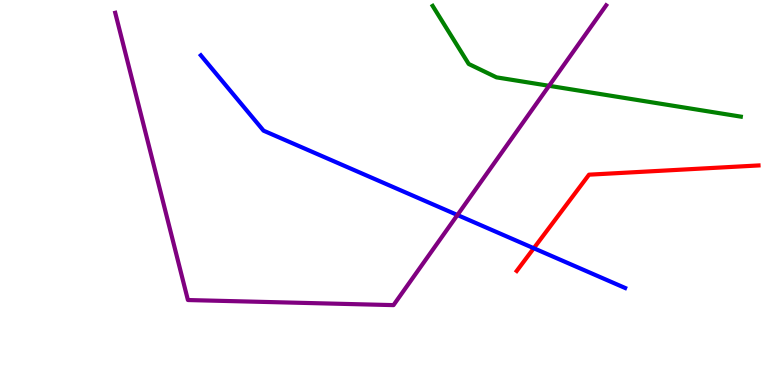[{'lines': ['blue', 'red'], 'intersections': [{'x': 6.89, 'y': 3.55}]}, {'lines': ['green', 'red'], 'intersections': []}, {'lines': ['purple', 'red'], 'intersections': []}, {'lines': ['blue', 'green'], 'intersections': []}, {'lines': ['blue', 'purple'], 'intersections': [{'x': 5.9, 'y': 4.42}]}, {'lines': ['green', 'purple'], 'intersections': [{'x': 7.08, 'y': 7.77}]}]